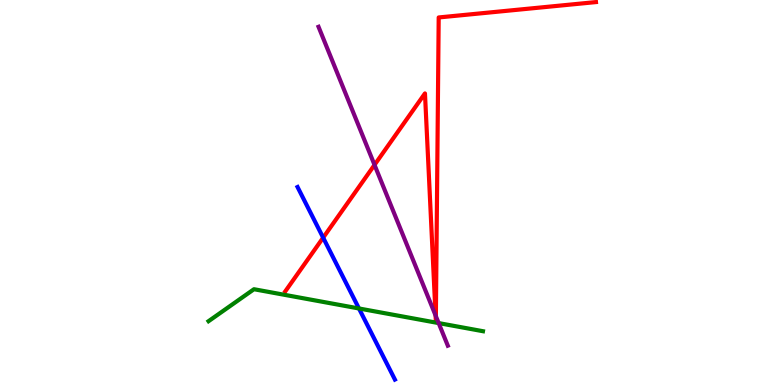[{'lines': ['blue', 'red'], 'intersections': [{'x': 4.17, 'y': 3.83}]}, {'lines': ['green', 'red'], 'intersections': []}, {'lines': ['purple', 'red'], 'intersections': [{'x': 4.83, 'y': 5.72}, {'x': 5.62, 'y': 1.8}, {'x': 5.62, 'y': 1.79}]}, {'lines': ['blue', 'green'], 'intersections': [{'x': 4.63, 'y': 1.99}]}, {'lines': ['blue', 'purple'], 'intersections': []}, {'lines': ['green', 'purple'], 'intersections': [{'x': 5.66, 'y': 1.61}]}]